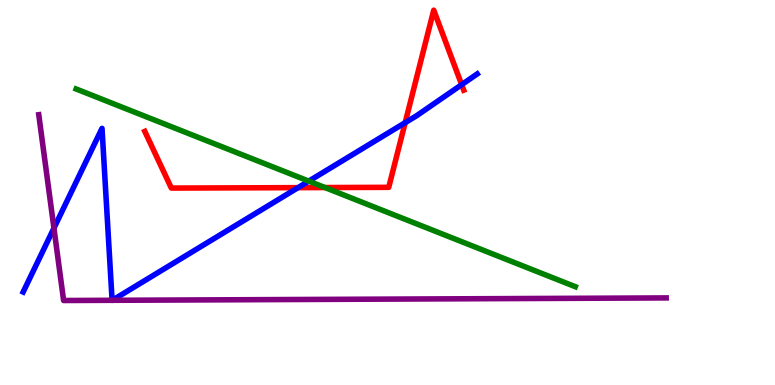[{'lines': ['blue', 'red'], 'intersections': [{'x': 3.85, 'y': 5.13}, {'x': 5.23, 'y': 6.81}, {'x': 5.96, 'y': 7.8}]}, {'lines': ['green', 'red'], 'intersections': [{'x': 4.19, 'y': 5.13}]}, {'lines': ['purple', 'red'], 'intersections': []}, {'lines': ['blue', 'green'], 'intersections': [{'x': 3.98, 'y': 5.3}]}, {'lines': ['blue', 'purple'], 'intersections': [{'x': 0.696, 'y': 4.07}, {'x': 1.45, 'y': 2.2}, {'x': 1.45, 'y': 2.2}]}, {'lines': ['green', 'purple'], 'intersections': []}]